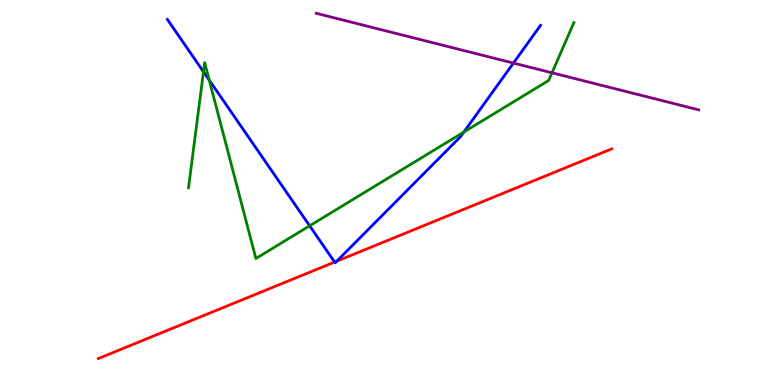[{'lines': ['blue', 'red'], 'intersections': [{'x': 4.32, 'y': 3.19}, {'x': 4.35, 'y': 3.22}]}, {'lines': ['green', 'red'], 'intersections': []}, {'lines': ['purple', 'red'], 'intersections': []}, {'lines': ['blue', 'green'], 'intersections': [{'x': 2.63, 'y': 8.14}, {'x': 2.7, 'y': 7.92}, {'x': 4.0, 'y': 4.13}, {'x': 5.99, 'y': 6.57}]}, {'lines': ['blue', 'purple'], 'intersections': [{'x': 6.62, 'y': 8.36}]}, {'lines': ['green', 'purple'], 'intersections': [{'x': 7.12, 'y': 8.11}]}]